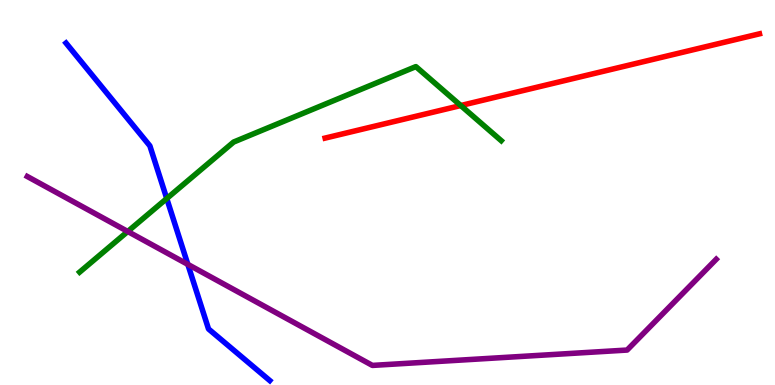[{'lines': ['blue', 'red'], 'intersections': []}, {'lines': ['green', 'red'], 'intersections': [{'x': 5.95, 'y': 7.26}]}, {'lines': ['purple', 'red'], 'intersections': []}, {'lines': ['blue', 'green'], 'intersections': [{'x': 2.15, 'y': 4.84}]}, {'lines': ['blue', 'purple'], 'intersections': [{'x': 2.42, 'y': 3.13}]}, {'lines': ['green', 'purple'], 'intersections': [{'x': 1.65, 'y': 3.99}]}]